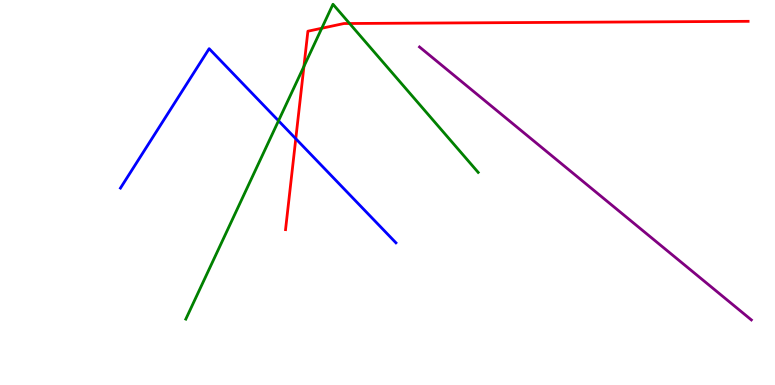[{'lines': ['blue', 'red'], 'intersections': [{'x': 3.82, 'y': 6.4}]}, {'lines': ['green', 'red'], 'intersections': [{'x': 3.92, 'y': 8.28}, {'x': 4.15, 'y': 9.27}, {'x': 4.51, 'y': 9.39}]}, {'lines': ['purple', 'red'], 'intersections': []}, {'lines': ['blue', 'green'], 'intersections': [{'x': 3.59, 'y': 6.86}]}, {'lines': ['blue', 'purple'], 'intersections': []}, {'lines': ['green', 'purple'], 'intersections': []}]